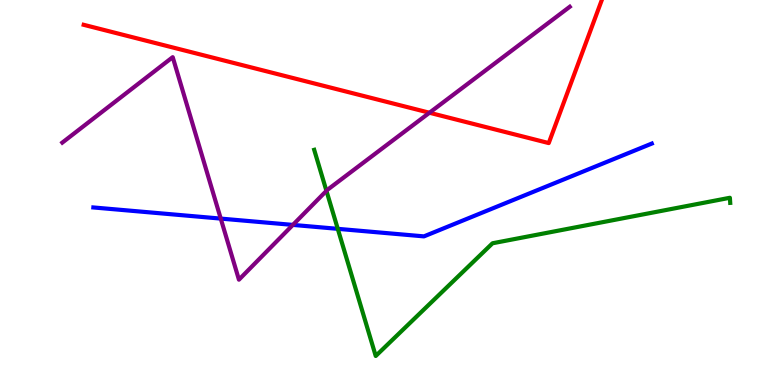[{'lines': ['blue', 'red'], 'intersections': []}, {'lines': ['green', 'red'], 'intersections': []}, {'lines': ['purple', 'red'], 'intersections': [{'x': 5.54, 'y': 7.07}]}, {'lines': ['blue', 'green'], 'intersections': [{'x': 4.36, 'y': 4.06}]}, {'lines': ['blue', 'purple'], 'intersections': [{'x': 2.85, 'y': 4.32}, {'x': 3.78, 'y': 4.16}]}, {'lines': ['green', 'purple'], 'intersections': [{'x': 4.21, 'y': 5.04}]}]